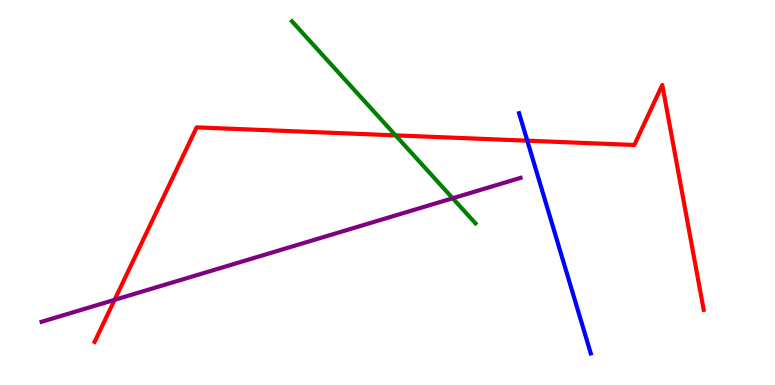[{'lines': ['blue', 'red'], 'intersections': [{'x': 6.8, 'y': 6.35}]}, {'lines': ['green', 'red'], 'intersections': [{'x': 5.1, 'y': 6.48}]}, {'lines': ['purple', 'red'], 'intersections': [{'x': 1.48, 'y': 2.21}]}, {'lines': ['blue', 'green'], 'intersections': []}, {'lines': ['blue', 'purple'], 'intersections': []}, {'lines': ['green', 'purple'], 'intersections': [{'x': 5.84, 'y': 4.85}]}]